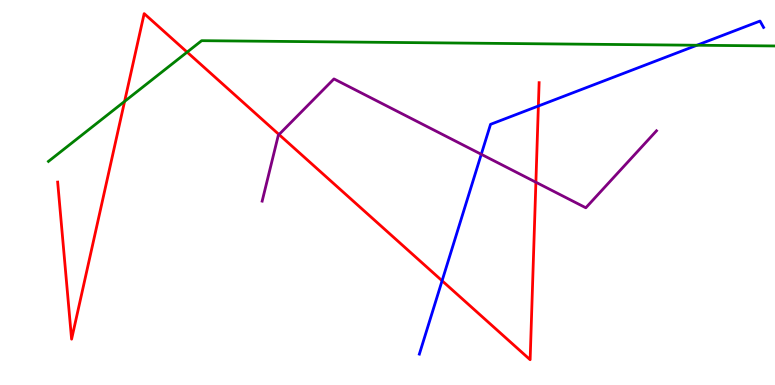[{'lines': ['blue', 'red'], 'intersections': [{'x': 5.7, 'y': 2.71}, {'x': 6.95, 'y': 7.25}]}, {'lines': ['green', 'red'], 'intersections': [{'x': 1.61, 'y': 7.37}, {'x': 2.41, 'y': 8.65}]}, {'lines': ['purple', 'red'], 'intersections': [{'x': 3.6, 'y': 6.51}, {'x': 6.91, 'y': 5.27}]}, {'lines': ['blue', 'green'], 'intersections': [{'x': 8.99, 'y': 8.82}]}, {'lines': ['blue', 'purple'], 'intersections': [{'x': 6.21, 'y': 5.99}]}, {'lines': ['green', 'purple'], 'intersections': []}]